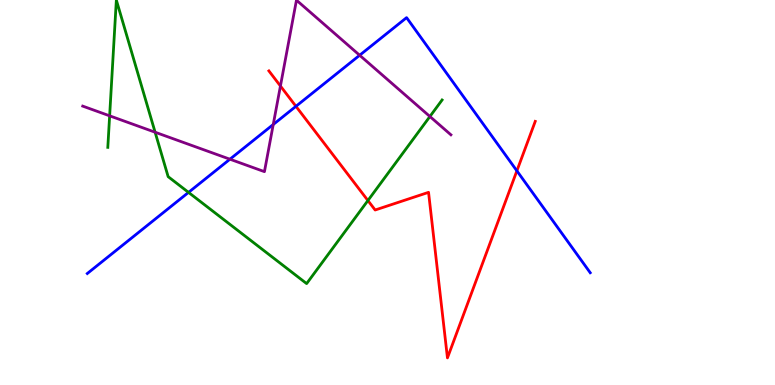[{'lines': ['blue', 'red'], 'intersections': [{'x': 3.82, 'y': 7.24}, {'x': 6.67, 'y': 5.56}]}, {'lines': ['green', 'red'], 'intersections': [{'x': 4.75, 'y': 4.79}]}, {'lines': ['purple', 'red'], 'intersections': [{'x': 3.62, 'y': 7.77}]}, {'lines': ['blue', 'green'], 'intersections': [{'x': 2.43, 'y': 5.0}]}, {'lines': ['blue', 'purple'], 'intersections': [{'x': 2.97, 'y': 5.86}, {'x': 3.53, 'y': 6.77}, {'x': 4.64, 'y': 8.56}]}, {'lines': ['green', 'purple'], 'intersections': [{'x': 1.41, 'y': 6.99}, {'x': 2.0, 'y': 6.57}, {'x': 5.55, 'y': 6.97}]}]